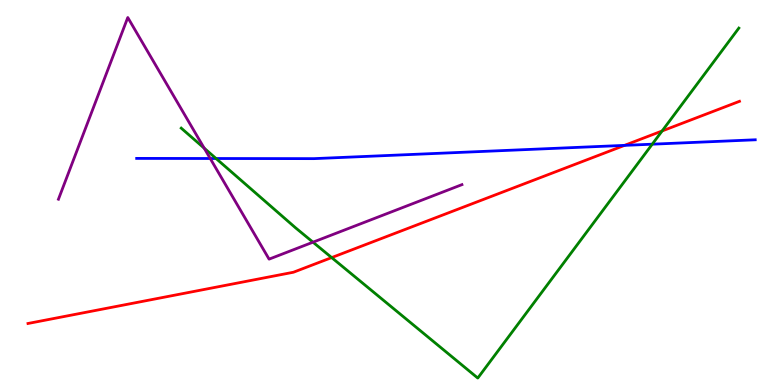[{'lines': ['blue', 'red'], 'intersections': [{'x': 8.06, 'y': 6.22}]}, {'lines': ['green', 'red'], 'intersections': [{'x': 4.28, 'y': 3.31}, {'x': 8.54, 'y': 6.6}]}, {'lines': ['purple', 'red'], 'intersections': []}, {'lines': ['blue', 'green'], 'intersections': [{'x': 2.79, 'y': 5.88}, {'x': 8.42, 'y': 6.25}]}, {'lines': ['blue', 'purple'], 'intersections': [{'x': 2.71, 'y': 5.88}]}, {'lines': ['green', 'purple'], 'intersections': [{'x': 2.63, 'y': 6.15}, {'x': 4.04, 'y': 3.71}]}]